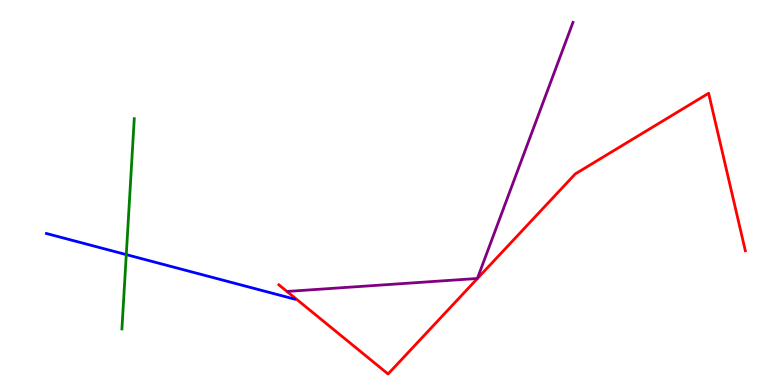[{'lines': ['blue', 'red'], 'intersections': []}, {'lines': ['green', 'red'], 'intersections': []}, {'lines': ['purple', 'red'], 'intersections': []}, {'lines': ['blue', 'green'], 'intersections': [{'x': 1.63, 'y': 3.39}]}, {'lines': ['blue', 'purple'], 'intersections': []}, {'lines': ['green', 'purple'], 'intersections': []}]